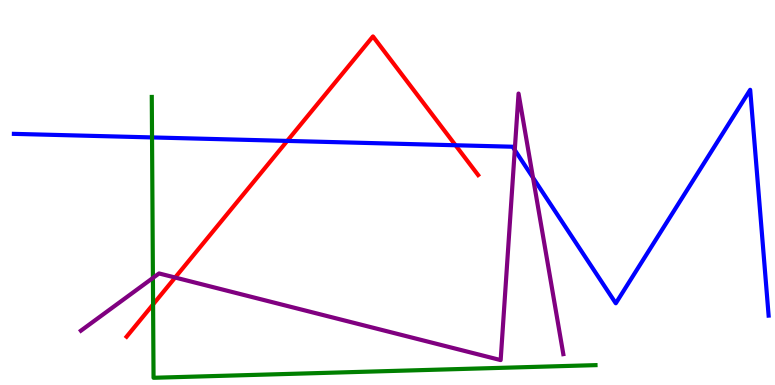[{'lines': ['blue', 'red'], 'intersections': [{'x': 3.71, 'y': 6.34}, {'x': 5.88, 'y': 6.23}]}, {'lines': ['green', 'red'], 'intersections': [{'x': 1.98, 'y': 2.09}]}, {'lines': ['purple', 'red'], 'intersections': [{'x': 2.26, 'y': 2.79}]}, {'lines': ['blue', 'green'], 'intersections': [{'x': 1.96, 'y': 6.43}]}, {'lines': ['blue', 'purple'], 'intersections': [{'x': 6.64, 'y': 6.1}, {'x': 6.88, 'y': 5.39}]}, {'lines': ['green', 'purple'], 'intersections': [{'x': 1.97, 'y': 2.78}]}]